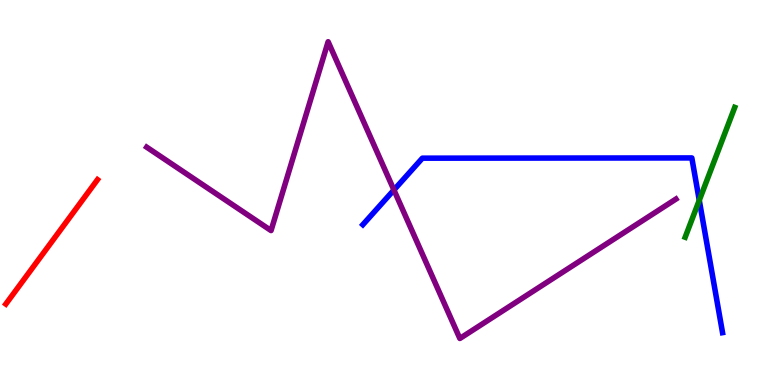[{'lines': ['blue', 'red'], 'intersections': []}, {'lines': ['green', 'red'], 'intersections': []}, {'lines': ['purple', 'red'], 'intersections': []}, {'lines': ['blue', 'green'], 'intersections': [{'x': 9.02, 'y': 4.8}]}, {'lines': ['blue', 'purple'], 'intersections': [{'x': 5.08, 'y': 5.07}]}, {'lines': ['green', 'purple'], 'intersections': []}]